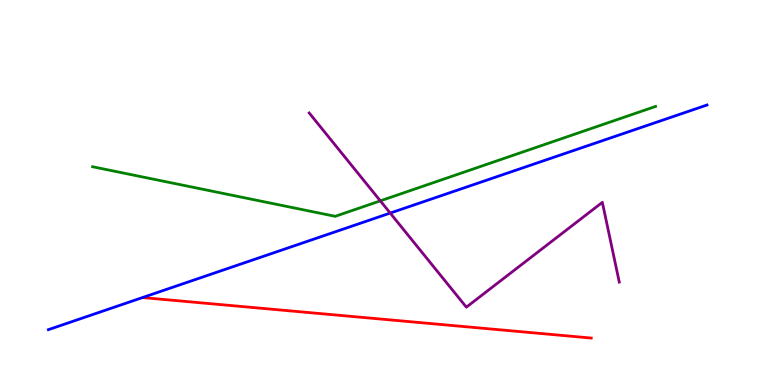[{'lines': ['blue', 'red'], 'intersections': []}, {'lines': ['green', 'red'], 'intersections': []}, {'lines': ['purple', 'red'], 'intersections': []}, {'lines': ['blue', 'green'], 'intersections': []}, {'lines': ['blue', 'purple'], 'intersections': [{'x': 5.03, 'y': 4.47}]}, {'lines': ['green', 'purple'], 'intersections': [{'x': 4.91, 'y': 4.78}]}]